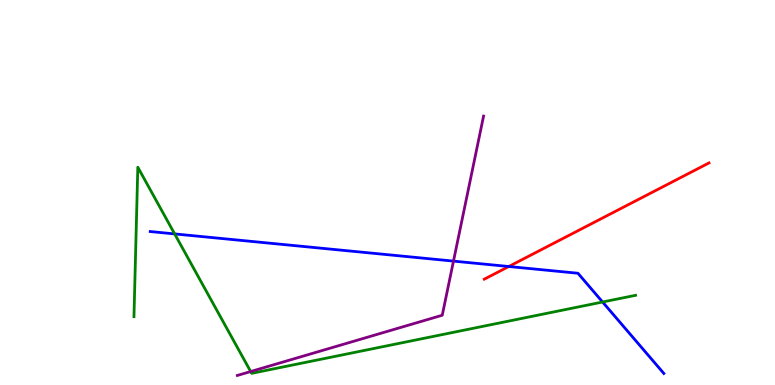[{'lines': ['blue', 'red'], 'intersections': [{'x': 6.57, 'y': 3.08}]}, {'lines': ['green', 'red'], 'intersections': []}, {'lines': ['purple', 'red'], 'intersections': []}, {'lines': ['blue', 'green'], 'intersections': [{'x': 2.25, 'y': 3.92}, {'x': 7.78, 'y': 2.16}]}, {'lines': ['blue', 'purple'], 'intersections': [{'x': 5.85, 'y': 3.22}]}, {'lines': ['green', 'purple'], 'intersections': [{'x': 3.23, 'y': 0.35}]}]